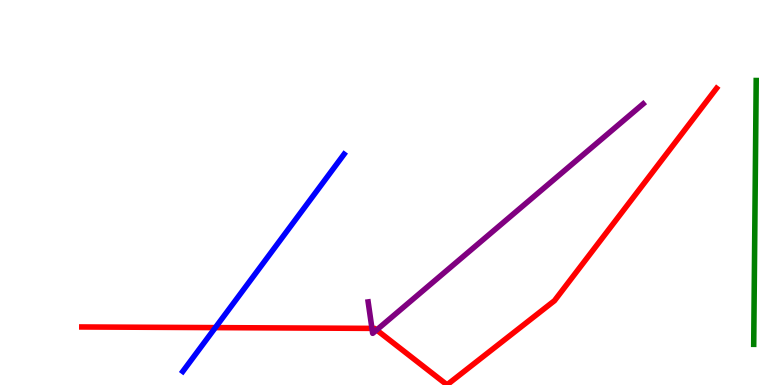[{'lines': ['blue', 'red'], 'intersections': [{'x': 2.78, 'y': 1.49}]}, {'lines': ['green', 'red'], 'intersections': []}, {'lines': ['purple', 'red'], 'intersections': [{'x': 4.8, 'y': 1.47}, {'x': 4.86, 'y': 1.43}]}, {'lines': ['blue', 'green'], 'intersections': []}, {'lines': ['blue', 'purple'], 'intersections': []}, {'lines': ['green', 'purple'], 'intersections': []}]